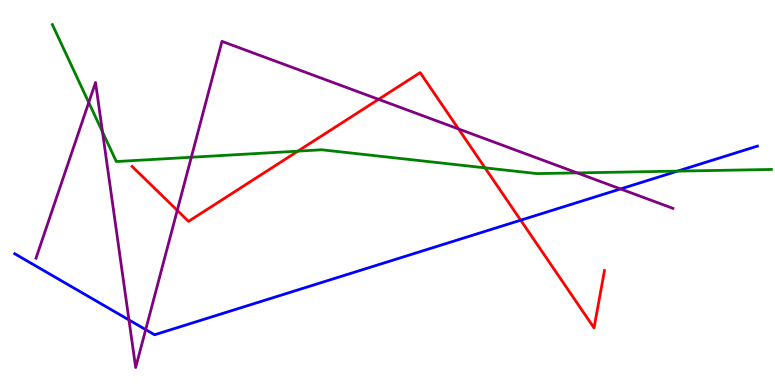[{'lines': ['blue', 'red'], 'intersections': [{'x': 6.72, 'y': 4.28}]}, {'lines': ['green', 'red'], 'intersections': [{'x': 3.84, 'y': 6.07}, {'x': 6.26, 'y': 5.64}]}, {'lines': ['purple', 'red'], 'intersections': [{'x': 2.29, 'y': 4.54}, {'x': 4.88, 'y': 7.42}, {'x': 5.92, 'y': 6.65}]}, {'lines': ['blue', 'green'], 'intersections': [{'x': 8.74, 'y': 5.56}]}, {'lines': ['blue', 'purple'], 'intersections': [{'x': 1.66, 'y': 1.69}, {'x': 1.88, 'y': 1.44}, {'x': 8.01, 'y': 5.09}]}, {'lines': ['green', 'purple'], 'intersections': [{'x': 1.15, 'y': 7.34}, {'x': 1.32, 'y': 6.57}, {'x': 2.47, 'y': 5.92}, {'x': 7.45, 'y': 5.51}]}]